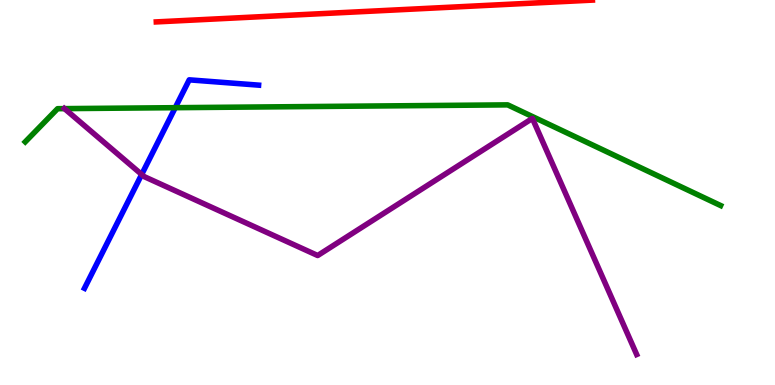[{'lines': ['blue', 'red'], 'intersections': []}, {'lines': ['green', 'red'], 'intersections': []}, {'lines': ['purple', 'red'], 'intersections': []}, {'lines': ['blue', 'green'], 'intersections': [{'x': 2.26, 'y': 7.2}]}, {'lines': ['blue', 'purple'], 'intersections': [{'x': 1.83, 'y': 5.47}]}, {'lines': ['green', 'purple'], 'intersections': [{'x': 0.832, 'y': 7.18}]}]